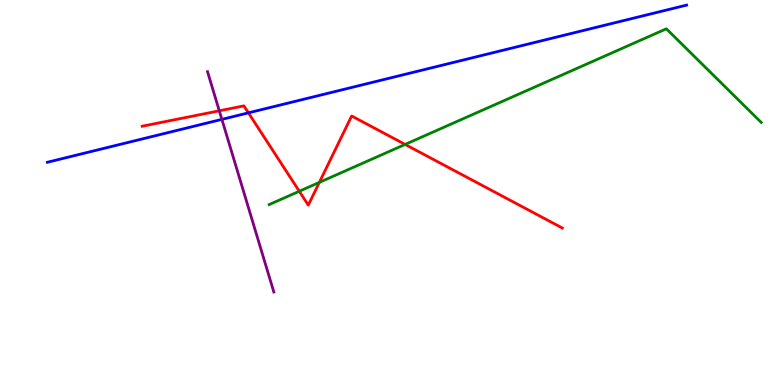[{'lines': ['blue', 'red'], 'intersections': [{'x': 3.21, 'y': 7.07}]}, {'lines': ['green', 'red'], 'intersections': [{'x': 3.86, 'y': 5.03}, {'x': 4.12, 'y': 5.26}, {'x': 5.23, 'y': 6.25}]}, {'lines': ['purple', 'red'], 'intersections': [{'x': 2.83, 'y': 7.12}]}, {'lines': ['blue', 'green'], 'intersections': []}, {'lines': ['blue', 'purple'], 'intersections': [{'x': 2.86, 'y': 6.9}]}, {'lines': ['green', 'purple'], 'intersections': []}]